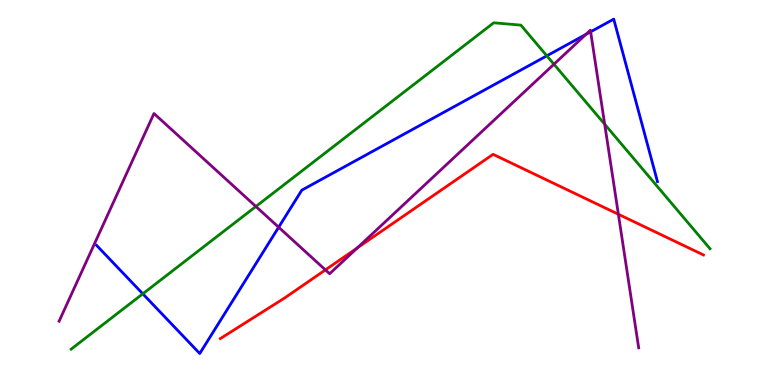[{'lines': ['blue', 'red'], 'intersections': []}, {'lines': ['green', 'red'], 'intersections': []}, {'lines': ['purple', 'red'], 'intersections': [{'x': 4.2, 'y': 2.99}, {'x': 4.61, 'y': 3.56}, {'x': 7.98, 'y': 4.43}]}, {'lines': ['blue', 'green'], 'intersections': [{'x': 1.84, 'y': 2.37}, {'x': 7.06, 'y': 8.55}]}, {'lines': ['blue', 'purple'], 'intersections': [{'x': 3.6, 'y': 4.1}, {'x': 7.56, 'y': 9.11}, {'x': 7.62, 'y': 9.17}]}, {'lines': ['green', 'purple'], 'intersections': [{'x': 3.3, 'y': 4.64}, {'x': 7.15, 'y': 8.33}, {'x': 7.8, 'y': 6.77}]}]